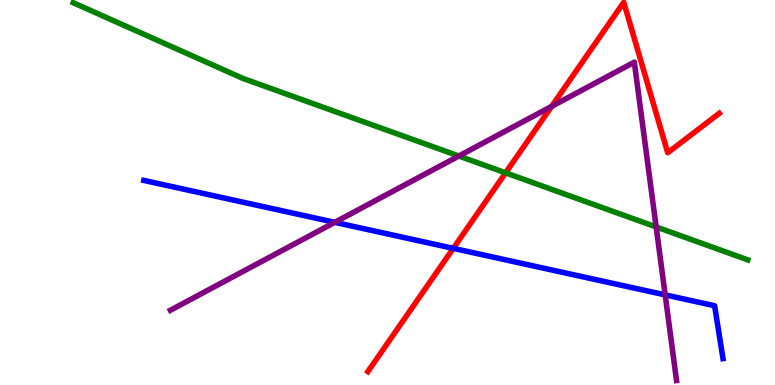[{'lines': ['blue', 'red'], 'intersections': [{'x': 5.85, 'y': 3.55}]}, {'lines': ['green', 'red'], 'intersections': [{'x': 6.52, 'y': 5.51}]}, {'lines': ['purple', 'red'], 'intersections': [{'x': 7.12, 'y': 7.24}]}, {'lines': ['blue', 'green'], 'intersections': []}, {'lines': ['blue', 'purple'], 'intersections': [{'x': 4.32, 'y': 4.22}, {'x': 8.58, 'y': 2.34}]}, {'lines': ['green', 'purple'], 'intersections': [{'x': 5.92, 'y': 5.95}, {'x': 8.47, 'y': 4.11}]}]